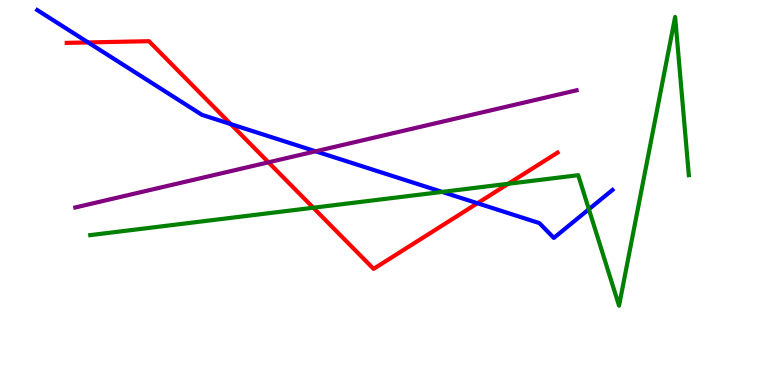[{'lines': ['blue', 'red'], 'intersections': [{'x': 1.14, 'y': 8.9}, {'x': 2.98, 'y': 6.78}, {'x': 6.16, 'y': 4.72}]}, {'lines': ['green', 'red'], 'intersections': [{'x': 4.04, 'y': 4.6}, {'x': 6.56, 'y': 5.23}]}, {'lines': ['purple', 'red'], 'intersections': [{'x': 3.46, 'y': 5.78}]}, {'lines': ['blue', 'green'], 'intersections': [{'x': 5.71, 'y': 5.02}, {'x': 7.6, 'y': 4.57}]}, {'lines': ['blue', 'purple'], 'intersections': [{'x': 4.07, 'y': 6.07}]}, {'lines': ['green', 'purple'], 'intersections': []}]